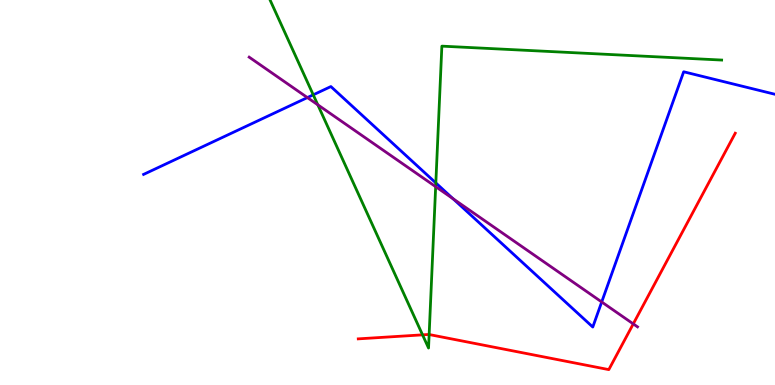[{'lines': ['blue', 'red'], 'intersections': []}, {'lines': ['green', 'red'], 'intersections': [{'x': 5.45, 'y': 1.3}, {'x': 5.54, 'y': 1.31}]}, {'lines': ['purple', 'red'], 'intersections': [{'x': 8.17, 'y': 1.59}]}, {'lines': ['blue', 'green'], 'intersections': [{'x': 4.04, 'y': 7.54}, {'x': 5.62, 'y': 5.25}]}, {'lines': ['blue', 'purple'], 'intersections': [{'x': 3.97, 'y': 7.47}, {'x': 5.85, 'y': 4.84}, {'x': 7.76, 'y': 2.16}]}, {'lines': ['green', 'purple'], 'intersections': [{'x': 4.1, 'y': 7.28}, {'x': 5.62, 'y': 5.15}]}]